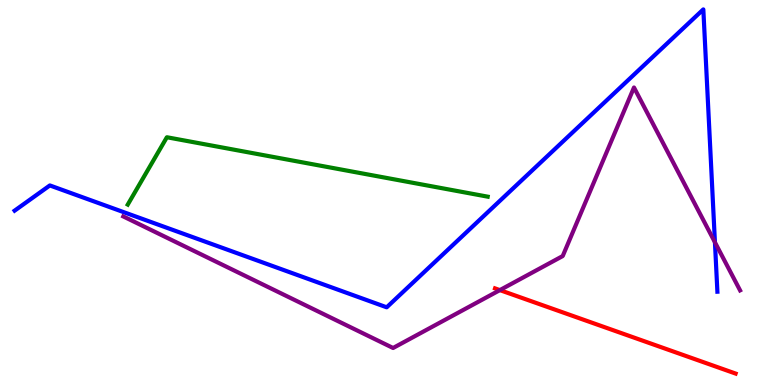[{'lines': ['blue', 'red'], 'intersections': []}, {'lines': ['green', 'red'], 'intersections': []}, {'lines': ['purple', 'red'], 'intersections': [{'x': 6.45, 'y': 2.46}]}, {'lines': ['blue', 'green'], 'intersections': []}, {'lines': ['blue', 'purple'], 'intersections': [{'x': 9.22, 'y': 3.71}]}, {'lines': ['green', 'purple'], 'intersections': []}]